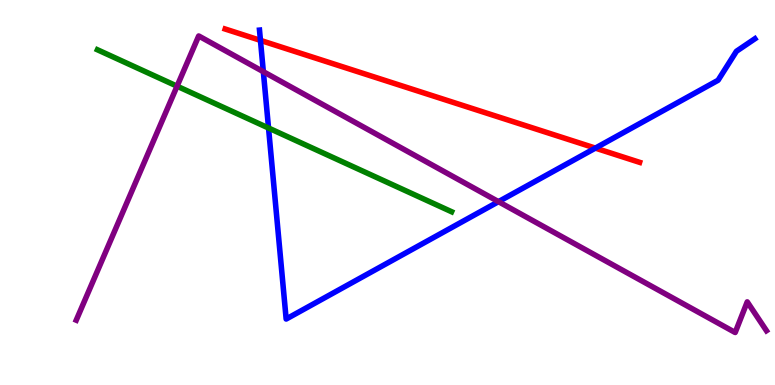[{'lines': ['blue', 'red'], 'intersections': [{'x': 3.36, 'y': 8.95}, {'x': 7.68, 'y': 6.15}]}, {'lines': ['green', 'red'], 'intersections': []}, {'lines': ['purple', 'red'], 'intersections': []}, {'lines': ['blue', 'green'], 'intersections': [{'x': 3.46, 'y': 6.67}]}, {'lines': ['blue', 'purple'], 'intersections': [{'x': 3.4, 'y': 8.14}, {'x': 6.43, 'y': 4.76}]}, {'lines': ['green', 'purple'], 'intersections': [{'x': 2.28, 'y': 7.76}]}]